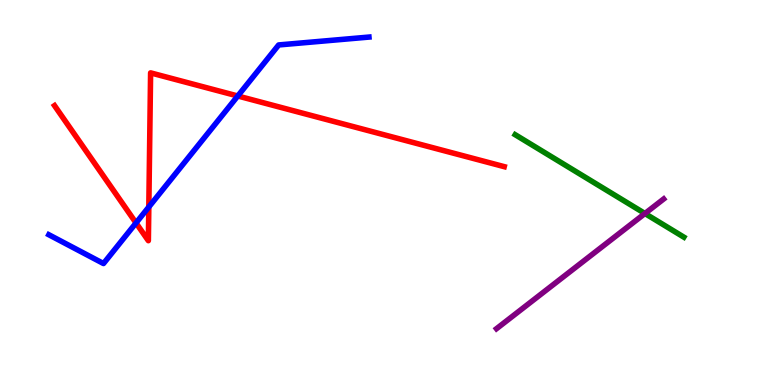[{'lines': ['blue', 'red'], 'intersections': [{'x': 1.76, 'y': 4.21}, {'x': 1.92, 'y': 4.62}, {'x': 3.07, 'y': 7.51}]}, {'lines': ['green', 'red'], 'intersections': []}, {'lines': ['purple', 'red'], 'intersections': []}, {'lines': ['blue', 'green'], 'intersections': []}, {'lines': ['blue', 'purple'], 'intersections': []}, {'lines': ['green', 'purple'], 'intersections': [{'x': 8.32, 'y': 4.45}]}]